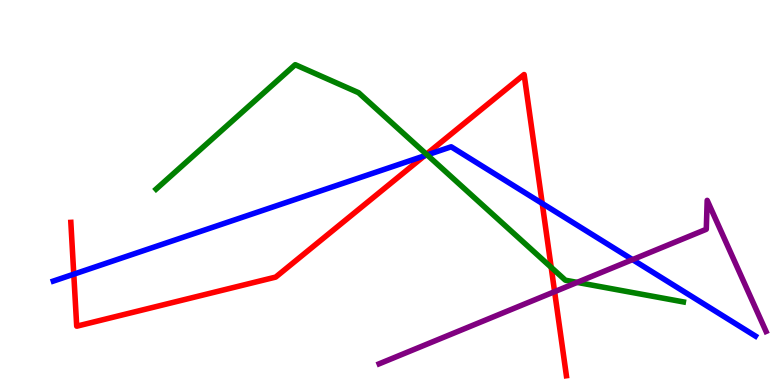[{'lines': ['blue', 'red'], 'intersections': [{'x': 0.952, 'y': 2.88}, {'x': 5.48, 'y': 5.95}, {'x': 7.0, 'y': 4.72}]}, {'lines': ['green', 'red'], 'intersections': [{'x': 5.5, 'y': 5.99}, {'x': 7.11, 'y': 3.06}]}, {'lines': ['purple', 'red'], 'intersections': [{'x': 7.16, 'y': 2.42}]}, {'lines': ['blue', 'green'], 'intersections': [{'x': 5.51, 'y': 5.98}]}, {'lines': ['blue', 'purple'], 'intersections': [{'x': 8.16, 'y': 3.26}]}, {'lines': ['green', 'purple'], 'intersections': [{'x': 7.45, 'y': 2.67}]}]